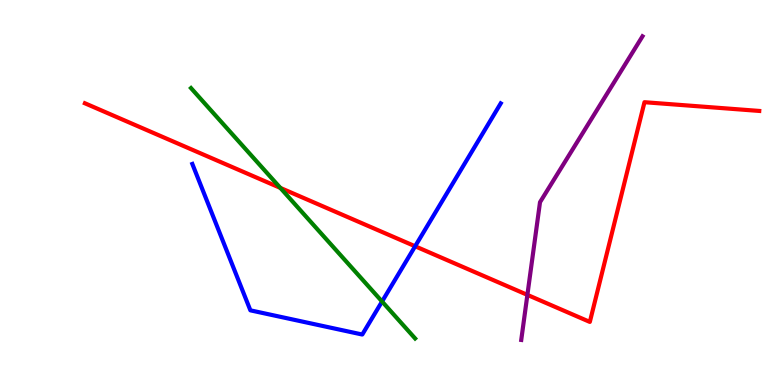[{'lines': ['blue', 'red'], 'intersections': [{'x': 5.36, 'y': 3.6}]}, {'lines': ['green', 'red'], 'intersections': [{'x': 3.62, 'y': 5.12}]}, {'lines': ['purple', 'red'], 'intersections': [{'x': 6.8, 'y': 2.34}]}, {'lines': ['blue', 'green'], 'intersections': [{'x': 4.93, 'y': 2.17}]}, {'lines': ['blue', 'purple'], 'intersections': []}, {'lines': ['green', 'purple'], 'intersections': []}]